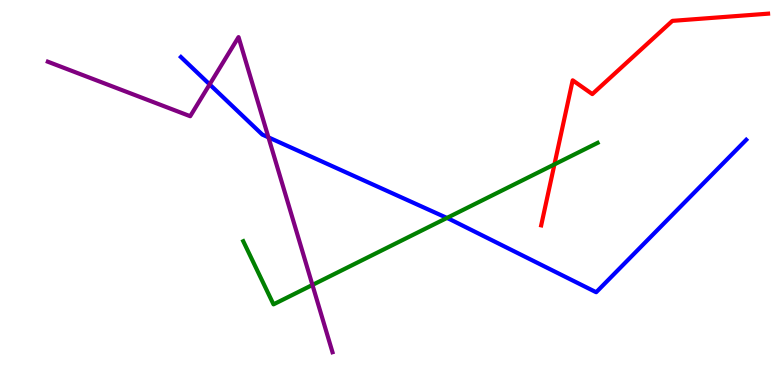[{'lines': ['blue', 'red'], 'intersections': []}, {'lines': ['green', 'red'], 'intersections': [{'x': 7.15, 'y': 5.73}]}, {'lines': ['purple', 'red'], 'intersections': []}, {'lines': ['blue', 'green'], 'intersections': [{'x': 5.77, 'y': 4.34}]}, {'lines': ['blue', 'purple'], 'intersections': [{'x': 2.71, 'y': 7.81}, {'x': 3.46, 'y': 6.43}]}, {'lines': ['green', 'purple'], 'intersections': [{'x': 4.03, 'y': 2.6}]}]